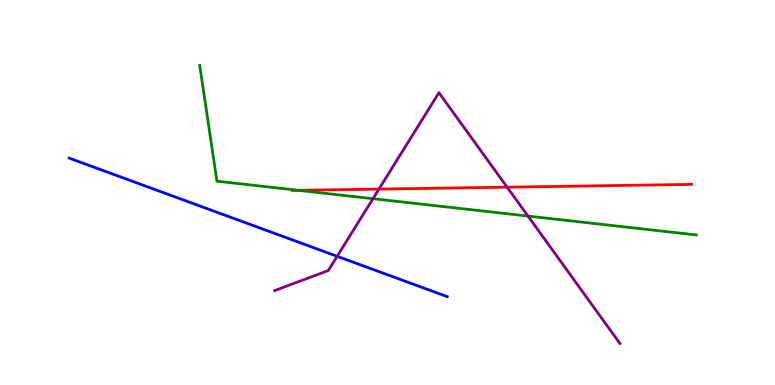[{'lines': ['blue', 'red'], 'intersections': []}, {'lines': ['green', 'red'], 'intersections': [{'x': 3.85, 'y': 5.06}]}, {'lines': ['purple', 'red'], 'intersections': [{'x': 4.89, 'y': 5.09}, {'x': 6.54, 'y': 5.14}]}, {'lines': ['blue', 'green'], 'intersections': []}, {'lines': ['blue', 'purple'], 'intersections': [{'x': 4.35, 'y': 3.34}]}, {'lines': ['green', 'purple'], 'intersections': [{'x': 4.81, 'y': 4.84}, {'x': 6.81, 'y': 4.39}]}]